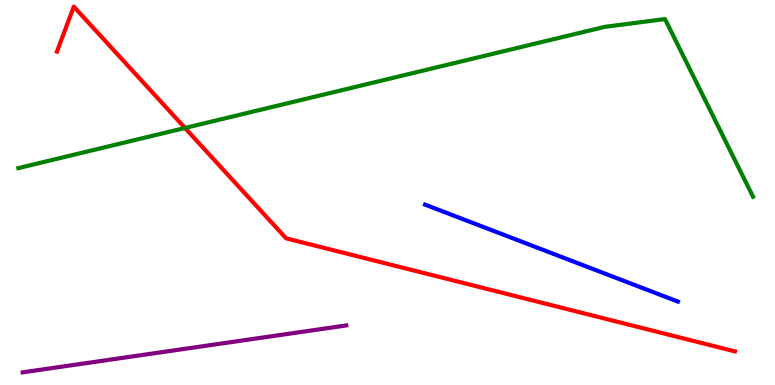[{'lines': ['blue', 'red'], 'intersections': []}, {'lines': ['green', 'red'], 'intersections': [{'x': 2.39, 'y': 6.68}]}, {'lines': ['purple', 'red'], 'intersections': []}, {'lines': ['blue', 'green'], 'intersections': []}, {'lines': ['blue', 'purple'], 'intersections': []}, {'lines': ['green', 'purple'], 'intersections': []}]